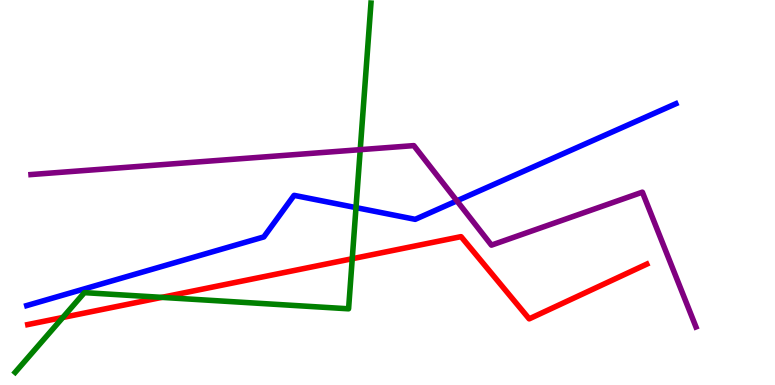[{'lines': ['blue', 'red'], 'intersections': []}, {'lines': ['green', 'red'], 'intersections': [{'x': 0.811, 'y': 1.75}, {'x': 2.09, 'y': 2.28}, {'x': 4.55, 'y': 3.28}]}, {'lines': ['purple', 'red'], 'intersections': []}, {'lines': ['blue', 'green'], 'intersections': [{'x': 4.59, 'y': 4.61}]}, {'lines': ['blue', 'purple'], 'intersections': [{'x': 5.9, 'y': 4.78}]}, {'lines': ['green', 'purple'], 'intersections': [{'x': 4.65, 'y': 6.11}]}]